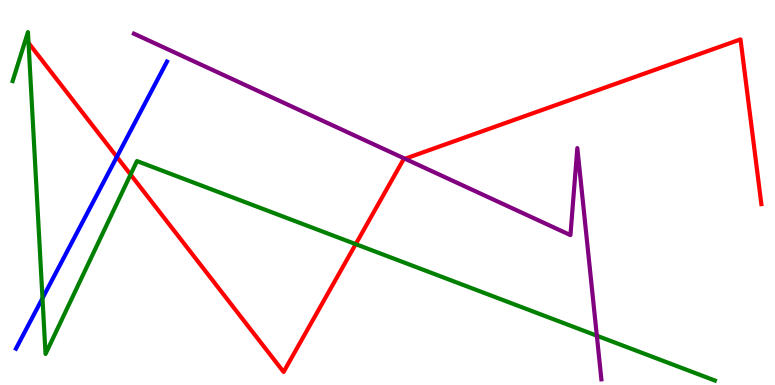[{'lines': ['blue', 'red'], 'intersections': [{'x': 1.51, 'y': 5.93}]}, {'lines': ['green', 'red'], 'intersections': [{'x': 0.368, 'y': 8.89}, {'x': 1.68, 'y': 5.47}, {'x': 4.59, 'y': 3.66}]}, {'lines': ['purple', 'red'], 'intersections': [{'x': 5.23, 'y': 5.88}]}, {'lines': ['blue', 'green'], 'intersections': [{'x': 0.548, 'y': 2.25}]}, {'lines': ['blue', 'purple'], 'intersections': []}, {'lines': ['green', 'purple'], 'intersections': [{'x': 7.7, 'y': 1.28}]}]